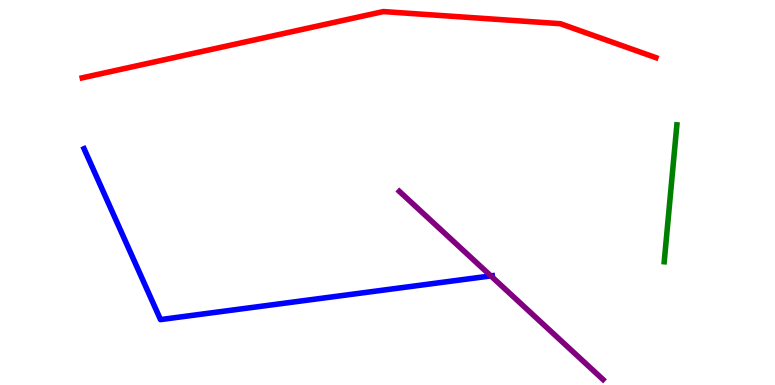[{'lines': ['blue', 'red'], 'intersections': []}, {'lines': ['green', 'red'], 'intersections': []}, {'lines': ['purple', 'red'], 'intersections': []}, {'lines': ['blue', 'green'], 'intersections': []}, {'lines': ['blue', 'purple'], 'intersections': [{'x': 6.33, 'y': 2.83}]}, {'lines': ['green', 'purple'], 'intersections': []}]